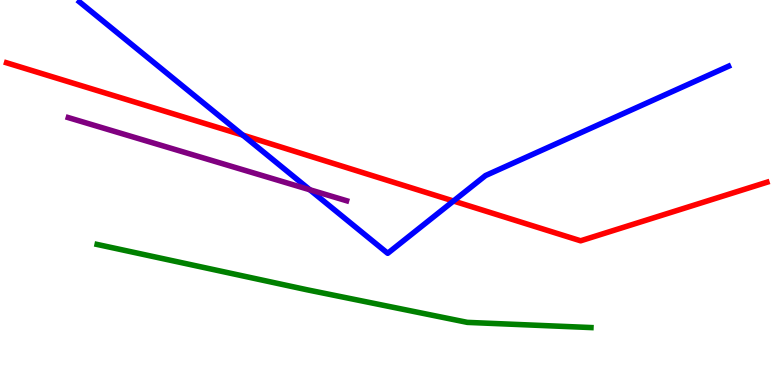[{'lines': ['blue', 'red'], 'intersections': [{'x': 3.13, 'y': 6.49}, {'x': 5.85, 'y': 4.78}]}, {'lines': ['green', 'red'], 'intersections': []}, {'lines': ['purple', 'red'], 'intersections': []}, {'lines': ['blue', 'green'], 'intersections': []}, {'lines': ['blue', 'purple'], 'intersections': [{'x': 4.0, 'y': 5.07}]}, {'lines': ['green', 'purple'], 'intersections': []}]